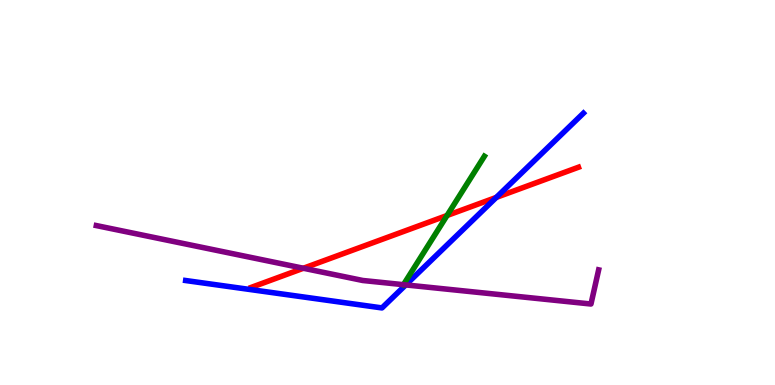[{'lines': ['blue', 'red'], 'intersections': [{'x': 6.4, 'y': 4.87}]}, {'lines': ['green', 'red'], 'intersections': [{'x': 5.77, 'y': 4.4}]}, {'lines': ['purple', 'red'], 'intersections': [{'x': 3.91, 'y': 3.03}]}, {'lines': ['blue', 'green'], 'intersections': []}, {'lines': ['blue', 'purple'], 'intersections': [{'x': 5.24, 'y': 2.6}]}, {'lines': ['green', 'purple'], 'intersections': [{'x': 5.21, 'y': 2.61}]}]